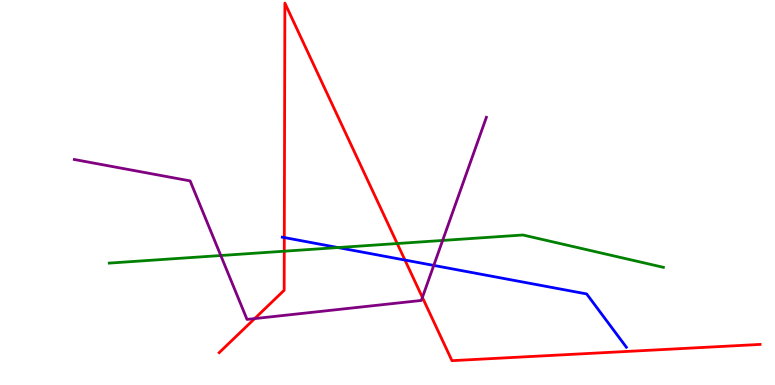[{'lines': ['blue', 'red'], 'intersections': [{'x': 3.67, 'y': 3.83}, {'x': 5.22, 'y': 3.25}]}, {'lines': ['green', 'red'], 'intersections': [{'x': 3.67, 'y': 3.48}, {'x': 5.13, 'y': 3.67}]}, {'lines': ['purple', 'red'], 'intersections': [{'x': 3.29, 'y': 1.73}, {'x': 5.45, 'y': 2.28}]}, {'lines': ['blue', 'green'], 'intersections': [{'x': 4.36, 'y': 3.57}]}, {'lines': ['blue', 'purple'], 'intersections': [{'x': 5.6, 'y': 3.11}]}, {'lines': ['green', 'purple'], 'intersections': [{'x': 2.85, 'y': 3.36}, {'x': 5.71, 'y': 3.75}]}]